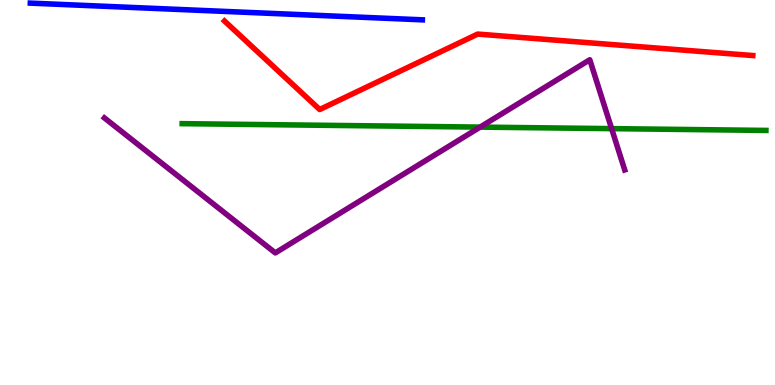[{'lines': ['blue', 'red'], 'intersections': []}, {'lines': ['green', 'red'], 'intersections': []}, {'lines': ['purple', 'red'], 'intersections': []}, {'lines': ['blue', 'green'], 'intersections': []}, {'lines': ['blue', 'purple'], 'intersections': []}, {'lines': ['green', 'purple'], 'intersections': [{'x': 6.2, 'y': 6.7}, {'x': 7.89, 'y': 6.66}]}]